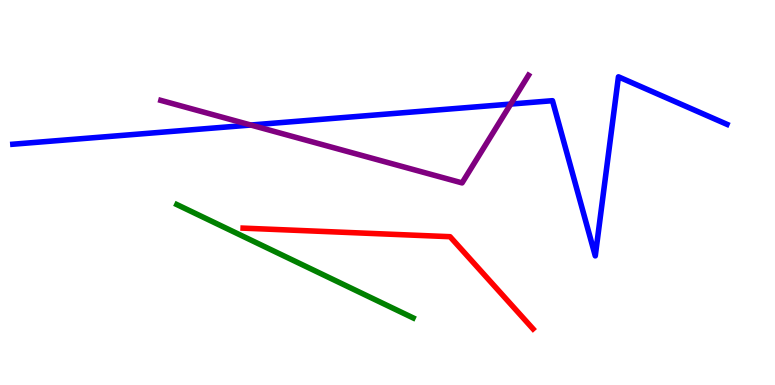[{'lines': ['blue', 'red'], 'intersections': []}, {'lines': ['green', 'red'], 'intersections': []}, {'lines': ['purple', 'red'], 'intersections': []}, {'lines': ['blue', 'green'], 'intersections': []}, {'lines': ['blue', 'purple'], 'intersections': [{'x': 3.24, 'y': 6.75}, {'x': 6.59, 'y': 7.3}]}, {'lines': ['green', 'purple'], 'intersections': []}]